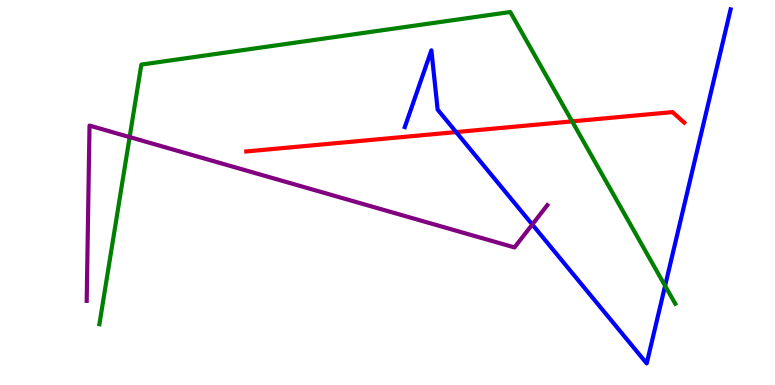[{'lines': ['blue', 'red'], 'intersections': [{'x': 5.89, 'y': 6.57}]}, {'lines': ['green', 'red'], 'intersections': [{'x': 7.38, 'y': 6.85}]}, {'lines': ['purple', 'red'], 'intersections': []}, {'lines': ['blue', 'green'], 'intersections': [{'x': 8.58, 'y': 2.58}]}, {'lines': ['blue', 'purple'], 'intersections': [{'x': 6.87, 'y': 4.17}]}, {'lines': ['green', 'purple'], 'intersections': [{'x': 1.67, 'y': 6.44}]}]